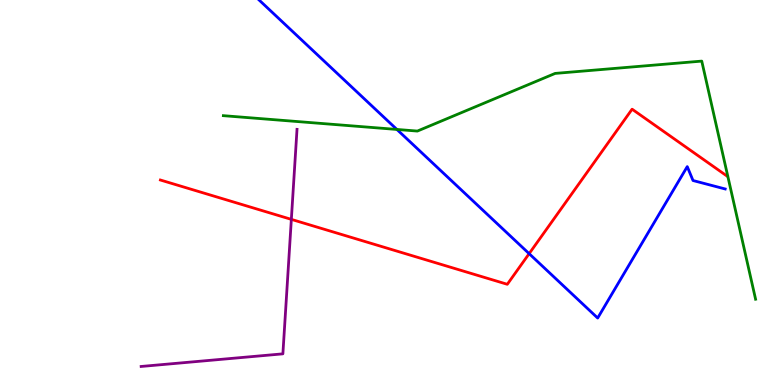[{'lines': ['blue', 'red'], 'intersections': [{'x': 6.83, 'y': 3.41}]}, {'lines': ['green', 'red'], 'intersections': []}, {'lines': ['purple', 'red'], 'intersections': [{'x': 3.76, 'y': 4.3}]}, {'lines': ['blue', 'green'], 'intersections': [{'x': 5.12, 'y': 6.64}]}, {'lines': ['blue', 'purple'], 'intersections': []}, {'lines': ['green', 'purple'], 'intersections': []}]